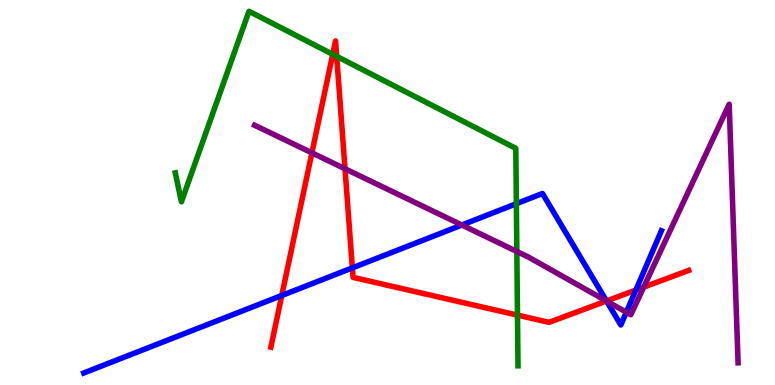[{'lines': ['blue', 'red'], 'intersections': [{'x': 3.64, 'y': 2.32}, {'x': 4.55, 'y': 3.04}, {'x': 7.83, 'y': 2.18}, {'x': 8.2, 'y': 2.47}]}, {'lines': ['green', 'red'], 'intersections': [{'x': 4.29, 'y': 8.59}, {'x': 4.34, 'y': 8.54}, {'x': 6.68, 'y': 1.82}]}, {'lines': ['purple', 'red'], 'intersections': [{'x': 4.02, 'y': 6.03}, {'x': 4.45, 'y': 5.62}, {'x': 7.83, 'y': 2.18}, {'x': 8.31, 'y': 2.54}]}, {'lines': ['blue', 'green'], 'intersections': [{'x': 6.66, 'y': 4.71}]}, {'lines': ['blue', 'purple'], 'intersections': [{'x': 5.96, 'y': 4.16}, {'x': 7.83, 'y': 2.18}, {'x': 8.08, 'y': 1.89}]}, {'lines': ['green', 'purple'], 'intersections': [{'x': 6.67, 'y': 3.47}]}]